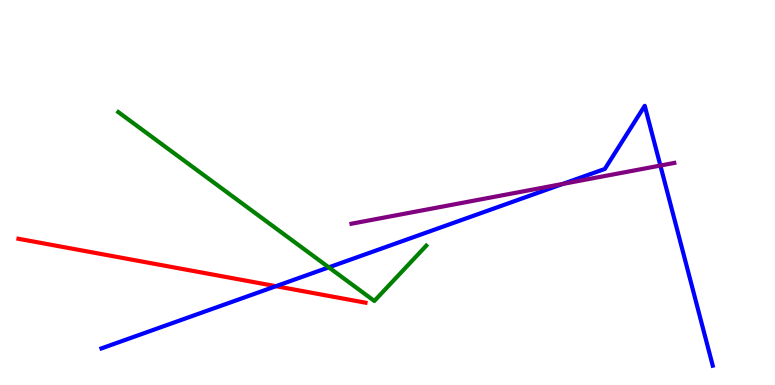[{'lines': ['blue', 'red'], 'intersections': [{'x': 3.56, 'y': 2.57}]}, {'lines': ['green', 'red'], 'intersections': []}, {'lines': ['purple', 'red'], 'intersections': []}, {'lines': ['blue', 'green'], 'intersections': [{'x': 4.24, 'y': 3.06}]}, {'lines': ['blue', 'purple'], 'intersections': [{'x': 7.26, 'y': 5.22}, {'x': 8.52, 'y': 5.7}]}, {'lines': ['green', 'purple'], 'intersections': []}]